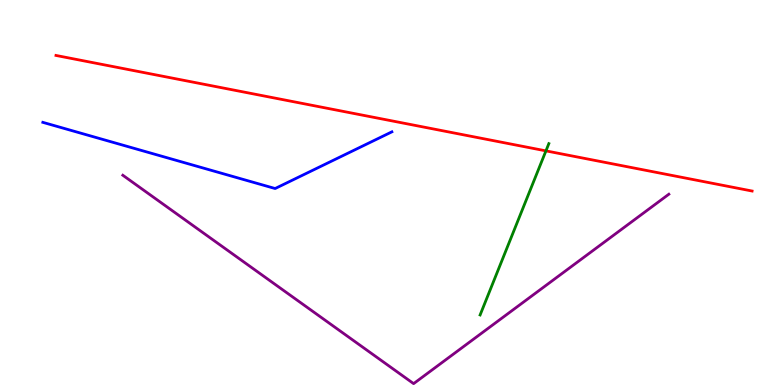[{'lines': ['blue', 'red'], 'intersections': []}, {'lines': ['green', 'red'], 'intersections': [{'x': 7.04, 'y': 6.08}]}, {'lines': ['purple', 'red'], 'intersections': []}, {'lines': ['blue', 'green'], 'intersections': []}, {'lines': ['blue', 'purple'], 'intersections': []}, {'lines': ['green', 'purple'], 'intersections': []}]